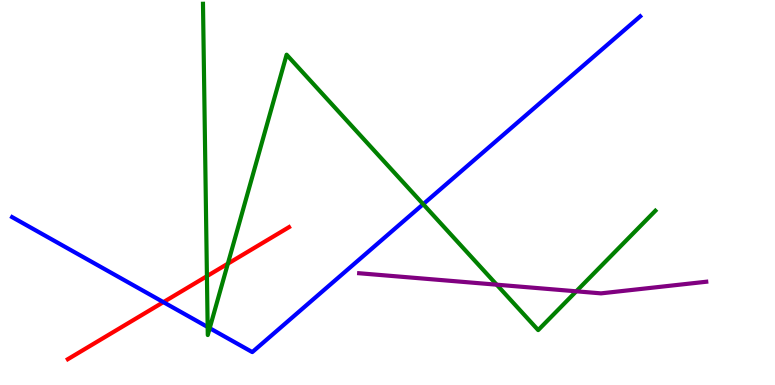[{'lines': ['blue', 'red'], 'intersections': [{'x': 2.11, 'y': 2.15}]}, {'lines': ['green', 'red'], 'intersections': [{'x': 2.67, 'y': 2.83}, {'x': 2.94, 'y': 3.15}]}, {'lines': ['purple', 'red'], 'intersections': []}, {'lines': ['blue', 'green'], 'intersections': [{'x': 2.68, 'y': 1.51}, {'x': 2.71, 'y': 1.48}, {'x': 5.46, 'y': 4.7}]}, {'lines': ['blue', 'purple'], 'intersections': []}, {'lines': ['green', 'purple'], 'intersections': [{'x': 6.41, 'y': 2.61}, {'x': 7.44, 'y': 2.43}]}]